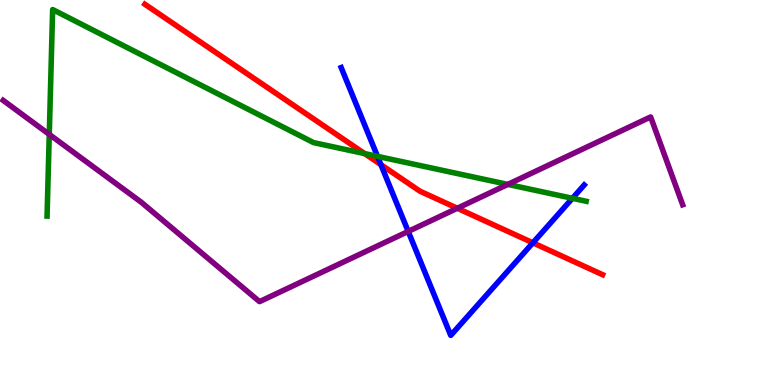[{'lines': ['blue', 'red'], 'intersections': [{'x': 4.91, 'y': 5.72}, {'x': 6.88, 'y': 3.69}]}, {'lines': ['green', 'red'], 'intersections': [{'x': 4.71, 'y': 6.01}]}, {'lines': ['purple', 'red'], 'intersections': [{'x': 5.9, 'y': 4.59}]}, {'lines': ['blue', 'green'], 'intersections': [{'x': 4.87, 'y': 5.94}, {'x': 7.39, 'y': 4.85}]}, {'lines': ['blue', 'purple'], 'intersections': [{'x': 5.27, 'y': 3.99}]}, {'lines': ['green', 'purple'], 'intersections': [{'x': 0.636, 'y': 6.51}, {'x': 6.55, 'y': 5.21}]}]